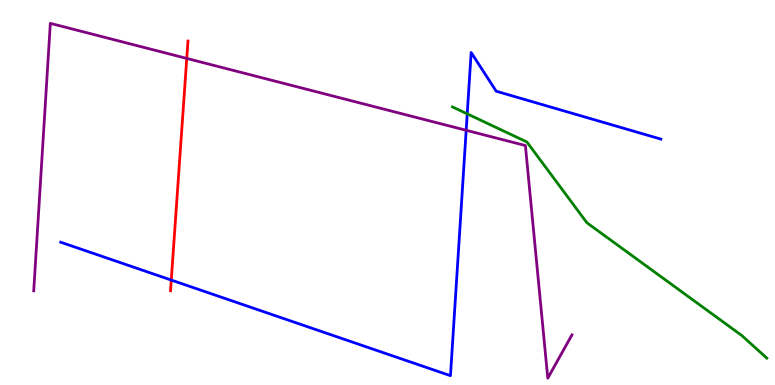[{'lines': ['blue', 'red'], 'intersections': [{'x': 2.21, 'y': 2.73}]}, {'lines': ['green', 'red'], 'intersections': []}, {'lines': ['purple', 'red'], 'intersections': [{'x': 2.41, 'y': 8.48}]}, {'lines': ['blue', 'green'], 'intersections': [{'x': 6.03, 'y': 7.04}]}, {'lines': ['blue', 'purple'], 'intersections': [{'x': 6.02, 'y': 6.62}]}, {'lines': ['green', 'purple'], 'intersections': []}]